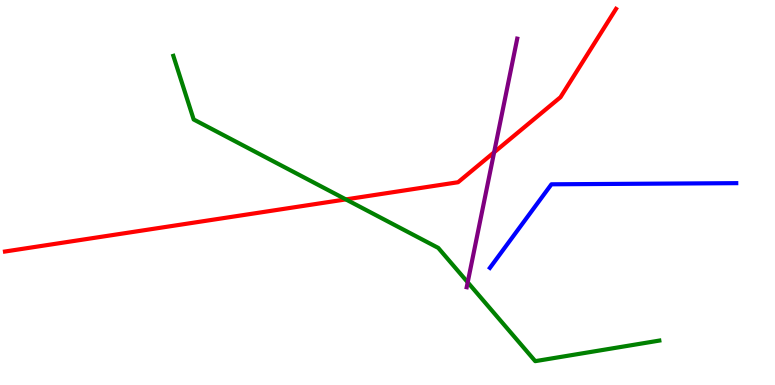[{'lines': ['blue', 'red'], 'intersections': []}, {'lines': ['green', 'red'], 'intersections': [{'x': 4.46, 'y': 4.82}]}, {'lines': ['purple', 'red'], 'intersections': [{'x': 6.38, 'y': 6.04}]}, {'lines': ['blue', 'green'], 'intersections': []}, {'lines': ['blue', 'purple'], 'intersections': []}, {'lines': ['green', 'purple'], 'intersections': [{'x': 6.03, 'y': 2.67}]}]